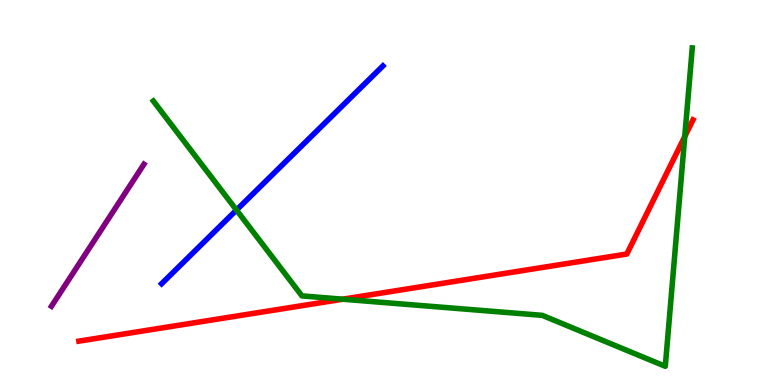[{'lines': ['blue', 'red'], 'intersections': []}, {'lines': ['green', 'red'], 'intersections': [{'x': 4.42, 'y': 2.23}, {'x': 8.84, 'y': 6.45}]}, {'lines': ['purple', 'red'], 'intersections': []}, {'lines': ['blue', 'green'], 'intersections': [{'x': 3.05, 'y': 4.54}]}, {'lines': ['blue', 'purple'], 'intersections': []}, {'lines': ['green', 'purple'], 'intersections': []}]